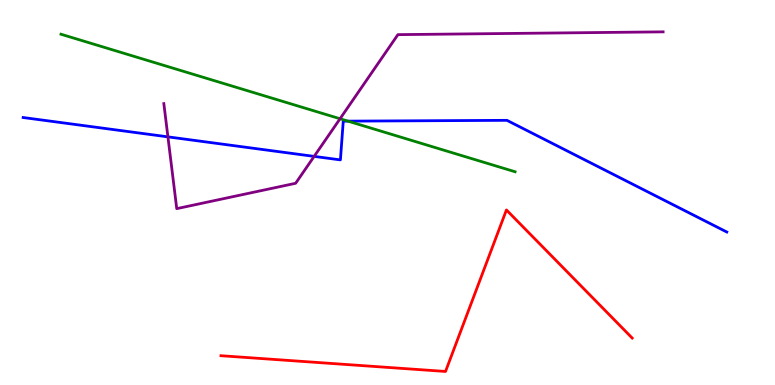[{'lines': ['blue', 'red'], 'intersections': []}, {'lines': ['green', 'red'], 'intersections': []}, {'lines': ['purple', 'red'], 'intersections': []}, {'lines': ['blue', 'green'], 'intersections': [{'x': 4.49, 'y': 6.85}]}, {'lines': ['blue', 'purple'], 'intersections': [{'x': 2.17, 'y': 6.45}, {'x': 4.05, 'y': 5.94}]}, {'lines': ['green', 'purple'], 'intersections': [{'x': 4.39, 'y': 6.92}]}]